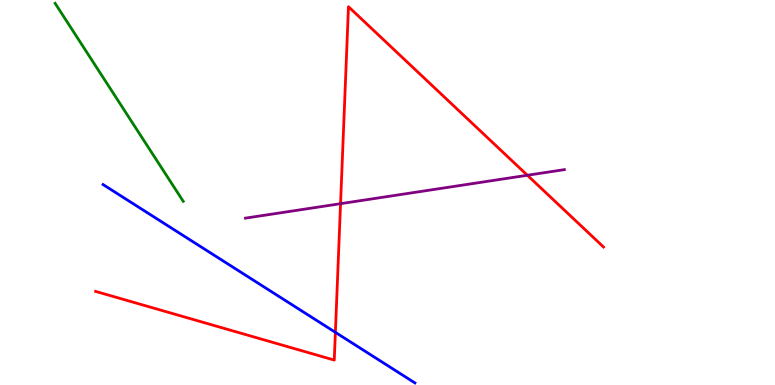[{'lines': ['blue', 'red'], 'intersections': [{'x': 4.33, 'y': 1.37}]}, {'lines': ['green', 'red'], 'intersections': []}, {'lines': ['purple', 'red'], 'intersections': [{'x': 4.39, 'y': 4.71}, {'x': 6.8, 'y': 5.45}]}, {'lines': ['blue', 'green'], 'intersections': []}, {'lines': ['blue', 'purple'], 'intersections': []}, {'lines': ['green', 'purple'], 'intersections': []}]